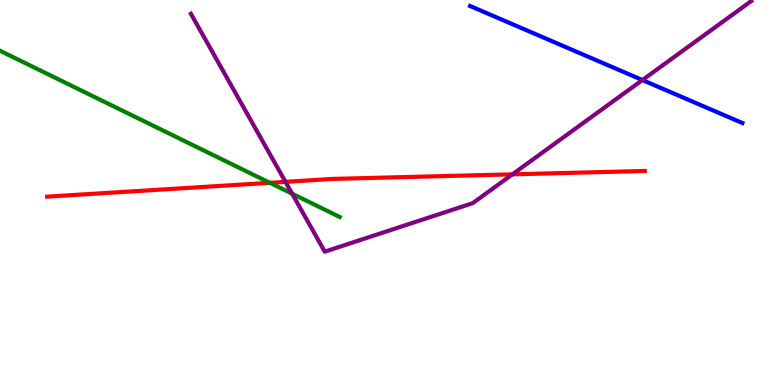[{'lines': ['blue', 'red'], 'intersections': []}, {'lines': ['green', 'red'], 'intersections': [{'x': 3.48, 'y': 5.25}]}, {'lines': ['purple', 'red'], 'intersections': [{'x': 3.68, 'y': 5.28}, {'x': 6.61, 'y': 5.47}]}, {'lines': ['blue', 'green'], 'intersections': []}, {'lines': ['blue', 'purple'], 'intersections': [{'x': 8.29, 'y': 7.92}]}, {'lines': ['green', 'purple'], 'intersections': [{'x': 3.77, 'y': 4.97}]}]